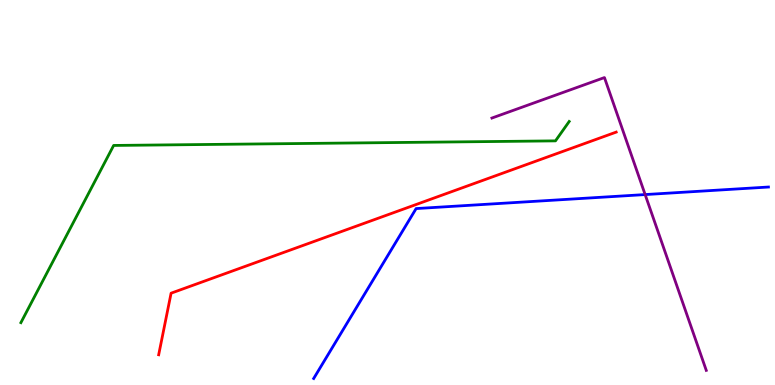[{'lines': ['blue', 'red'], 'intersections': []}, {'lines': ['green', 'red'], 'intersections': []}, {'lines': ['purple', 'red'], 'intersections': []}, {'lines': ['blue', 'green'], 'intersections': []}, {'lines': ['blue', 'purple'], 'intersections': [{'x': 8.32, 'y': 4.95}]}, {'lines': ['green', 'purple'], 'intersections': []}]